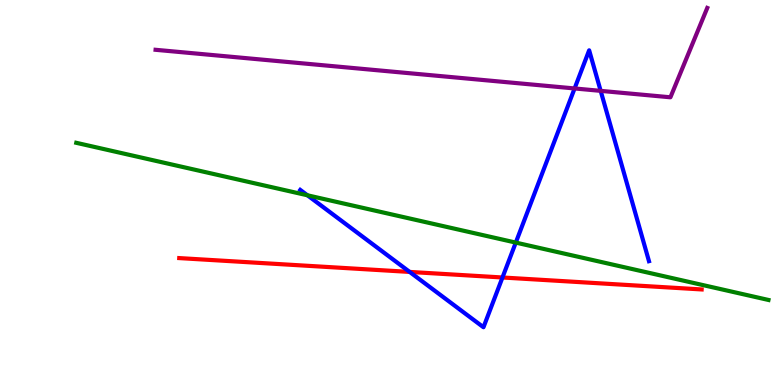[{'lines': ['blue', 'red'], 'intersections': [{'x': 5.29, 'y': 2.94}, {'x': 6.48, 'y': 2.79}]}, {'lines': ['green', 'red'], 'intersections': []}, {'lines': ['purple', 'red'], 'intersections': []}, {'lines': ['blue', 'green'], 'intersections': [{'x': 3.97, 'y': 4.93}, {'x': 6.66, 'y': 3.7}]}, {'lines': ['blue', 'purple'], 'intersections': [{'x': 7.41, 'y': 7.7}, {'x': 7.75, 'y': 7.64}]}, {'lines': ['green', 'purple'], 'intersections': []}]